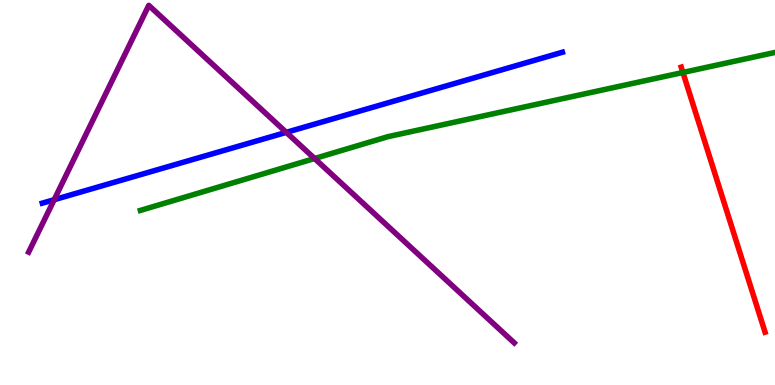[{'lines': ['blue', 'red'], 'intersections': []}, {'lines': ['green', 'red'], 'intersections': [{'x': 8.81, 'y': 8.12}]}, {'lines': ['purple', 'red'], 'intersections': []}, {'lines': ['blue', 'green'], 'intersections': []}, {'lines': ['blue', 'purple'], 'intersections': [{'x': 0.699, 'y': 4.81}, {'x': 3.69, 'y': 6.56}]}, {'lines': ['green', 'purple'], 'intersections': [{'x': 4.06, 'y': 5.88}]}]